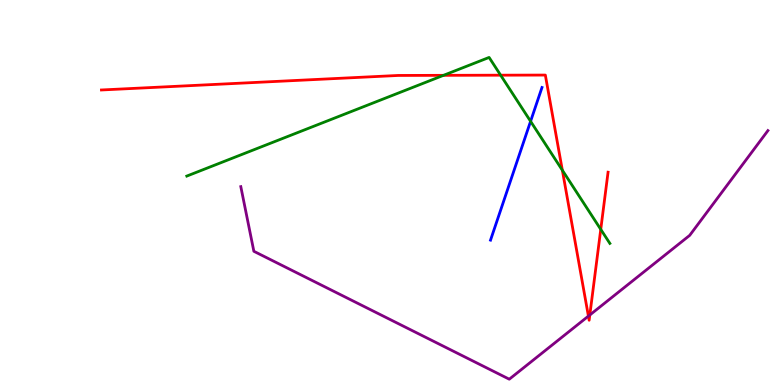[{'lines': ['blue', 'red'], 'intersections': []}, {'lines': ['green', 'red'], 'intersections': [{'x': 5.72, 'y': 8.04}, {'x': 6.46, 'y': 8.05}, {'x': 7.26, 'y': 5.58}, {'x': 7.75, 'y': 4.04}]}, {'lines': ['purple', 'red'], 'intersections': [{'x': 7.59, 'y': 1.79}, {'x': 7.61, 'y': 1.82}]}, {'lines': ['blue', 'green'], 'intersections': [{'x': 6.85, 'y': 6.85}]}, {'lines': ['blue', 'purple'], 'intersections': []}, {'lines': ['green', 'purple'], 'intersections': []}]